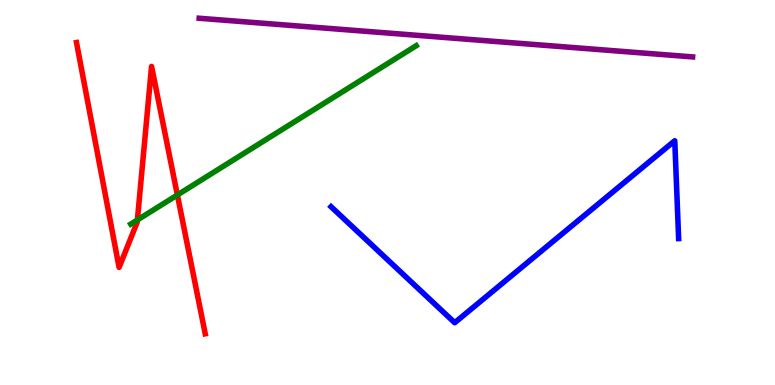[{'lines': ['blue', 'red'], 'intersections': []}, {'lines': ['green', 'red'], 'intersections': [{'x': 1.77, 'y': 4.29}, {'x': 2.29, 'y': 4.94}]}, {'lines': ['purple', 'red'], 'intersections': []}, {'lines': ['blue', 'green'], 'intersections': []}, {'lines': ['blue', 'purple'], 'intersections': []}, {'lines': ['green', 'purple'], 'intersections': []}]